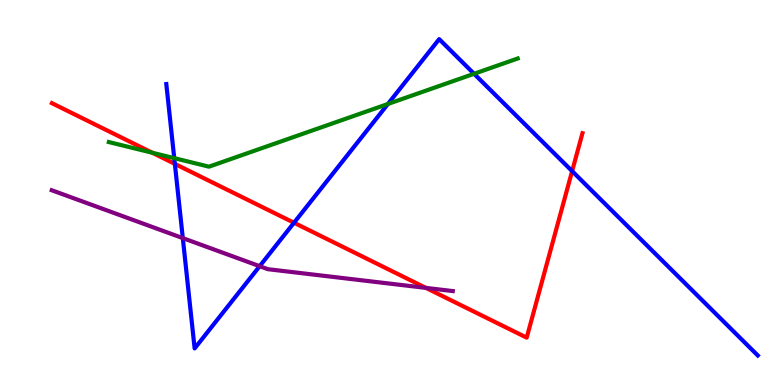[{'lines': ['blue', 'red'], 'intersections': [{'x': 2.26, 'y': 5.74}, {'x': 3.79, 'y': 4.21}, {'x': 7.38, 'y': 5.55}]}, {'lines': ['green', 'red'], 'intersections': [{'x': 1.97, 'y': 6.03}]}, {'lines': ['purple', 'red'], 'intersections': [{'x': 5.5, 'y': 2.52}]}, {'lines': ['blue', 'green'], 'intersections': [{'x': 2.25, 'y': 5.89}, {'x': 5.01, 'y': 7.3}, {'x': 6.12, 'y': 8.08}]}, {'lines': ['blue', 'purple'], 'intersections': [{'x': 2.36, 'y': 3.82}, {'x': 3.35, 'y': 3.09}]}, {'lines': ['green', 'purple'], 'intersections': []}]